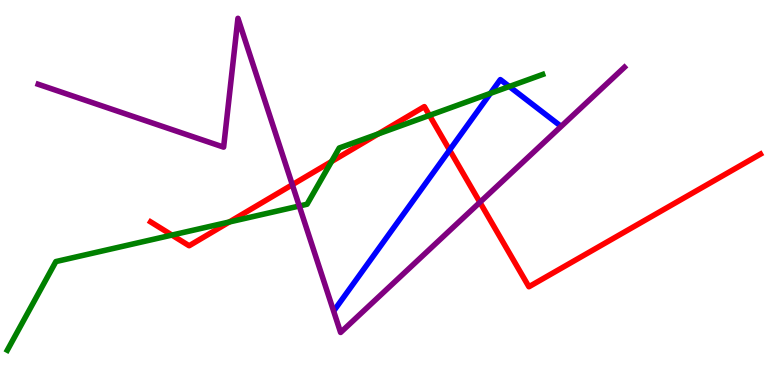[{'lines': ['blue', 'red'], 'intersections': [{'x': 5.8, 'y': 6.1}]}, {'lines': ['green', 'red'], 'intersections': [{'x': 2.22, 'y': 3.89}, {'x': 2.96, 'y': 4.23}, {'x': 4.28, 'y': 5.8}, {'x': 4.88, 'y': 6.52}, {'x': 5.54, 'y': 7.0}]}, {'lines': ['purple', 'red'], 'intersections': [{'x': 3.77, 'y': 5.2}, {'x': 6.19, 'y': 4.75}]}, {'lines': ['blue', 'green'], 'intersections': [{'x': 6.33, 'y': 7.58}, {'x': 6.57, 'y': 7.75}]}, {'lines': ['blue', 'purple'], 'intersections': []}, {'lines': ['green', 'purple'], 'intersections': [{'x': 3.86, 'y': 4.65}]}]